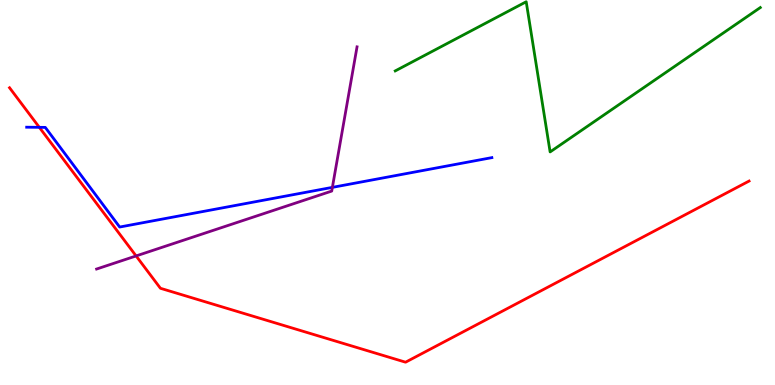[{'lines': ['blue', 'red'], 'intersections': [{'x': 0.507, 'y': 6.69}]}, {'lines': ['green', 'red'], 'intersections': []}, {'lines': ['purple', 'red'], 'intersections': [{'x': 1.76, 'y': 3.35}]}, {'lines': ['blue', 'green'], 'intersections': []}, {'lines': ['blue', 'purple'], 'intersections': [{'x': 4.29, 'y': 5.13}]}, {'lines': ['green', 'purple'], 'intersections': []}]